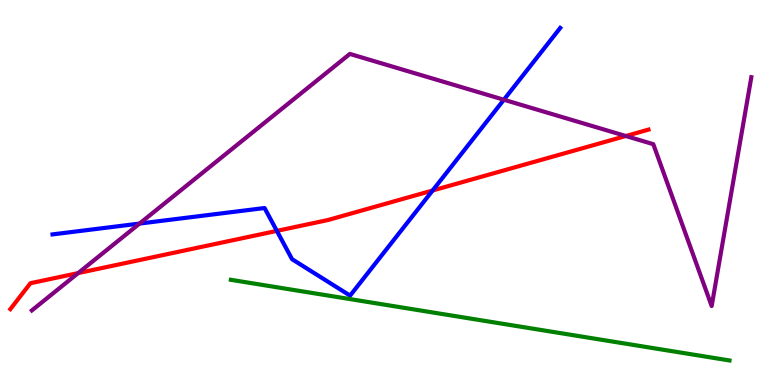[{'lines': ['blue', 'red'], 'intersections': [{'x': 3.57, 'y': 4.0}, {'x': 5.58, 'y': 5.05}]}, {'lines': ['green', 'red'], 'intersections': []}, {'lines': ['purple', 'red'], 'intersections': [{'x': 1.01, 'y': 2.91}, {'x': 8.08, 'y': 6.47}]}, {'lines': ['blue', 'green'], 'intersections': []}, {'lines': ['blue', 'purple'], 'intersections': [{'x': 1.8, 'y': 4.19}, {'x': 6.5, 'y': 7.41}]}, {'lines': ['green', 'purple'], 'intersections': []}]